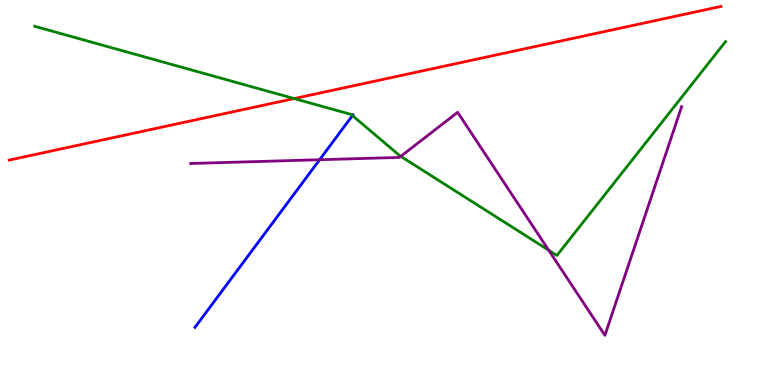[{'lines': ['blue', 'red'], 'intersections': []}, {'lines': ['green', 'red'], 'intersections': [{'x': 3.8, 'y': 7.44}]}, {'lines': ['purple', 'red'], 'intersections': []}, {'lines': ['blue', 'green'], 'intersections': [{'x': 4.55, 'y': 7.0}]}, {'lines': ['blue', 'purple'], 'intersections': [{'x': 4.12, 'y': 5.85}]}, {'lines': ['green', 'purple'], 'intersections': [{'x': 5.17, 'y': 5.94}, {'x': 7.08, 'y': 3.5}]}]